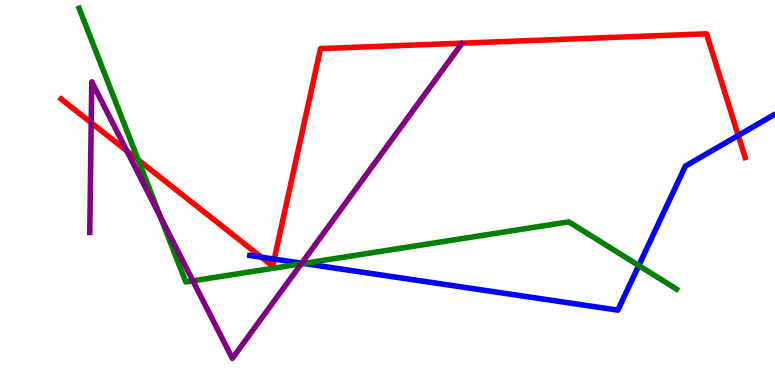[{'lines': ['blue', 'red'], 'intersections': [{'x': 3.37, 'y': 3.32}, {'x': 3.54, 'y': 3.27}, {'x': 9.53, 'y': 6.48}]}, {'lines': ['green', 'red'], 'intersections': [{'x': 1.78, 'y': 5.85}]}, {'lines': ['purple', 'red'], 'intersections': [{'x': 1.18, 'y': 6.81}, {'x': 1.64, 'y': 6.08}]}, {'lines': ['blue', 'green'], 'intersections': [{'x': 3.92, 'y': 3.16}, {'x': 8.24, 'y': 3.1}]}, {'lines': ['blue', 'purple'], 'intersections': [{'x': 3.89, 'y': 3.16}]}, {'lines': ['green', 'purple'], 'intersections': [{'x': 2.07, 'y': 4.36}, {'x': 2.49, 'y': 2.71}, {'x': 3.89, 'y': 3.15}]}]